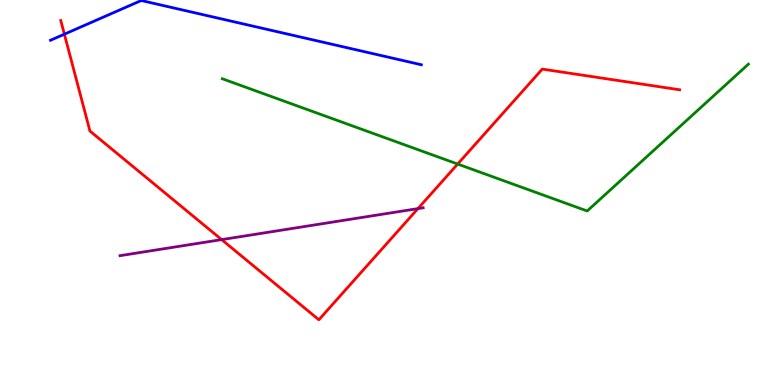[{'lines': ['blue', 'red'], 'intersections': [{'x': 0.831, 'y': 9.11}]}, {'lines': ['green', 'red'], 'intersections': [{'x': 5.91, 'y': 5.74}]}, {'lines': ['purple', 'red'], 'intersections': [{'x': 2.86, 'y': 3.78}, {'x': 5.39, 'y': 4.58}]}, {'lines': ['blue', 'green'], 'intersections': []}, {'lines': ['blue', 'purple'], 'intersections': []}, {'lines': ['green', 'purple'], 'intersections': []}]